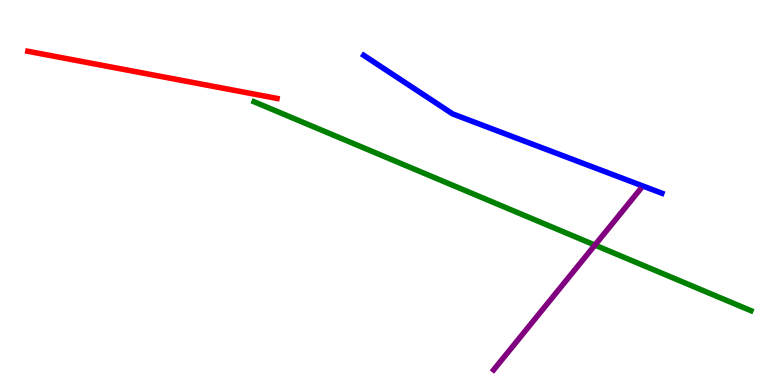[{'lines': ['blue', 'red'], 'intersections': []}, {'lines': ['green', 'red'], 'intersections': []}, {'lines': ['purple', 'red'], 'intersections': []}, {'lines': ['blue', 'green'], 'intersections': []}, {'lines': ['blue', 'purple'], 'intersections': []}, {'lines': ['green', 'purple'], 'intersections': [{'x': 7.68, 'y': 3.63}]}]